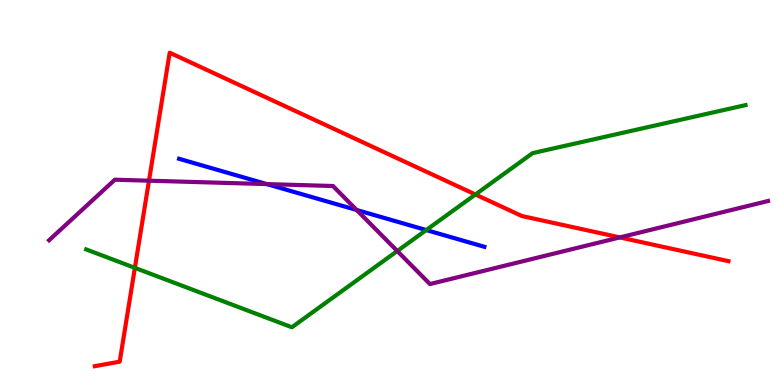[{'lines': ['blue', 'red'], 'intersections': []}, {'lines': ['green', 'red'], 'intersections': [{'x': 1.74, 'y': 3.04}, {'x': 6.13, 'y': 4.95}]}, {'lines': ['purple', 'red'], 'intersections': [{'x': 1.92, 'y': 5.31}, {'x': 8.0, 'y': 3.83}]}, {'lines': ['blue', 'green'], 'intersections': [{'x': 5.5, 'y': 4.02}]}, {'lines': ['blue', 'purple'], 'intersections': [{'x': 3.44, 'y': 5.22}, {'x': 4.6, 'y': 4.55}]}, {'lines': ['green', 'purple'], 'intersections': [{'x': 5.13, 'y': 3.48}]}]